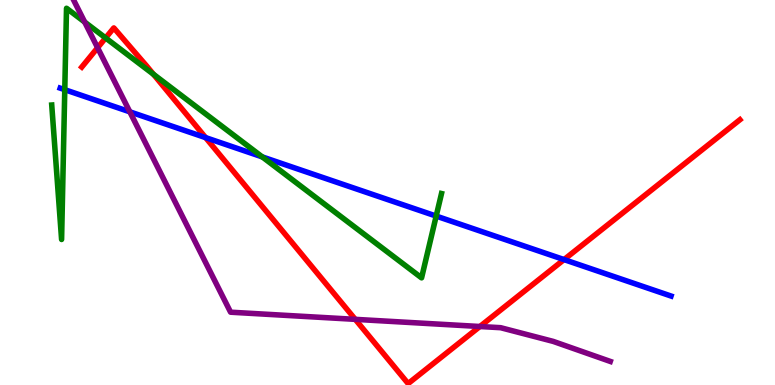[{'lines': ['blue', 'red'], 'intersections': [{'x': 2.65, 'y': 6.43}, {'x': 7.28, 'y': 3.26}]}, {'lines': ['green', 'red'], 'intersections': [{'x': 1.36, 'y': 9.01}, {'x': 1.98, 'y': 8.07}]}, {'lines': ['purple', 'red'], 'intersections': [{'x': 1.26, 'y': 8.76}, {'x': 4.58, 'y': 1.71}, {'x': 6.19, 'y': 1.52}]}, {'lines': ['blue', 'green'], 'intersections': [{'x': 0.836, 'y': 7.67}, {'x': 3.38, 'y': 5.92}, {'x': 5.63, 'y': 4.39}]}, {'lines': ['blue', 'purple'], 'intersections': [{'x': 1.68, 'y': 7.1}]}, {'lines': ['green', 'purple'], 'intersections': [{'x': 1.09, 'y': 9.43}]}]